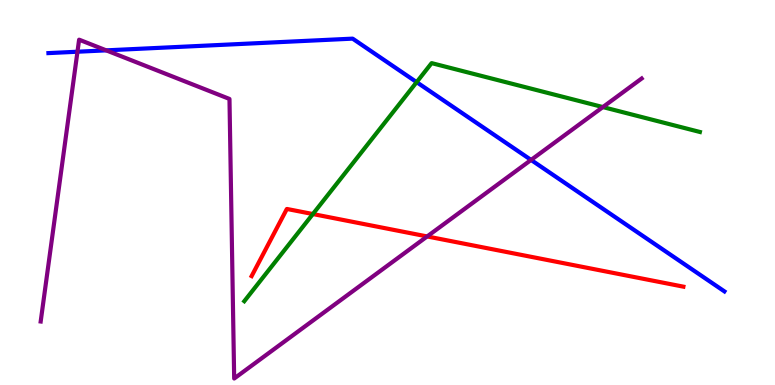[{'lines': ['blue', 'red'], 'intersections': []}, {'lines': ['green', 'red'], 'intersections': [{'x': 4.04, 'y': 4.44}]}, {'lines': ['purple', 'red'], 'intersections': [{'x': 5.51, 'y': 3.86}]}, {'lines': ['blue', 'green'], 'intersections': [{'x': 5.38, 'y': 7.87}]}, {'lines': ['blue', 'purple'], 'intersections': [{'x': 1.0, 'y': 8.66}, {'x': 1.37, 'y': 8.69}, {'x': 6.85, 'y': 5.85}]}, {'lines': ['green', 'purple'], 'intersections': [{'x': 7.78, 'y': 7.22}]}]